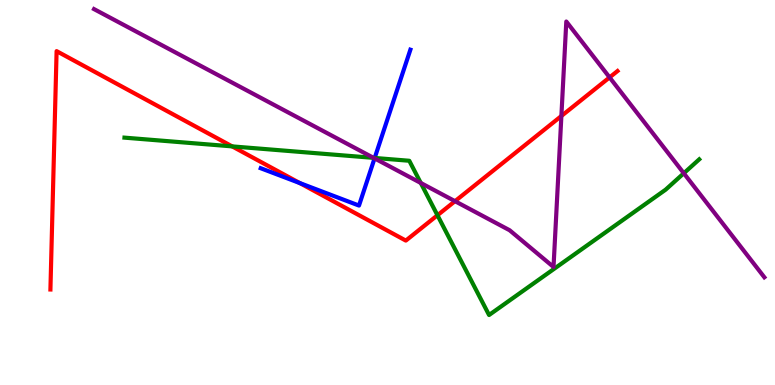[{'lines': ['blue', 'red'], 'intersections': [{'x': 3.87, 'y': 5.24}]}, {'lines': ['green', 'red'], 'intersections': [{'x': 3.0, 'y': 6.2}, {'x': 5.64, 'y': 4.41}]}, {'lines': ['purple', 'red'], 'intersections': [{'x': 5.87, 'y': 4.77}, {'x': 7.24, 'y': 6.99}, {'x': 7.87, 'y': 7.99}]}, {'lines': ['blue', 'green'], 'intersections': [{'x': 4.83, 'y': 5.9}]}, {'lines': ['blue', 'purple'], 'intersections': [{'x': 4.83, 'y': 5.89}]}, {'lines': ['green', 'purple'], 'intersections': [{'x': 4.82, 'y': 5.9}, {'x': 5.43, 'y': 5.25}, {'x': 8.82, 'y': 5.5}]}]